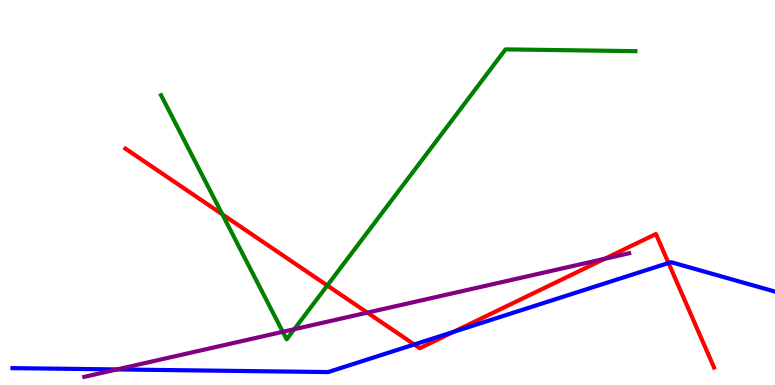[{'lines': ['blue', 'red'], 'intersections': [{'x': 5.35, 'y': 1.05}, {'x': 5.85, 'y': 1.38}, {'x': 8.63, 'y': 3.17}]}, {'lines': ['green', 'red'], 'intersections': [{'x': 2.87, 'y': 4.43}, {'x': 4.22, 'y': 2.58}]}, {'lines': ['purple', 'red'], 'intersections': [{'x': 4.74, 'y': 1.88}, {'x': 7.8, 'y': 3.28}]}, {'lines': ['blue', 'green'], 'intersections': []}, {'lines': ['blue', 'purple'], 'intersections': [{'x': 1.51, 'y': 0.404}]}, {'lines': ['green', 'purple'], 'intersections': [{'x': 3.65, 'y': 1.38}, {'x': 3.8, 'y': 1.45}]}]